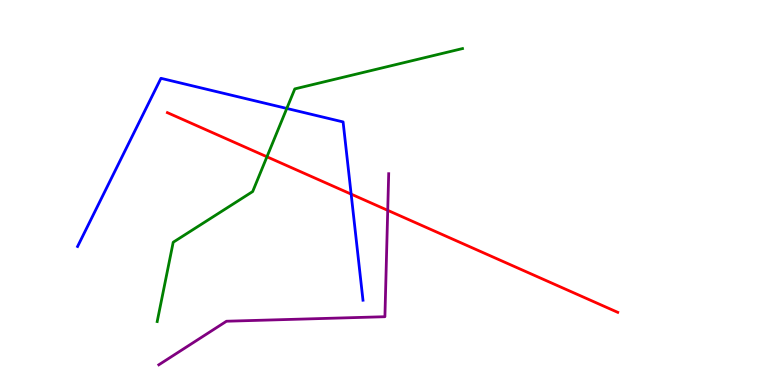[{'lines': ['blue', 'red'], 'intersections': [{'x': 4.53, 'y': 4.96}]}, {'lines': ['green', 'red'], 'intersections': [{'x': 3.44, 'y': 5.93}]}, {'lines': ['purple', 'red'], 'intersections': [{'x': 5.0, 'y': 4.54}]}, {'lines': ['blue', 'green'], 'intersections': [{'x': 3.7, 'y': 7.18}]}, {'lines': ['blue', 'purple'], 'intersections': []}, {'lines': ['green', 'purple'], 'intersections': []}]